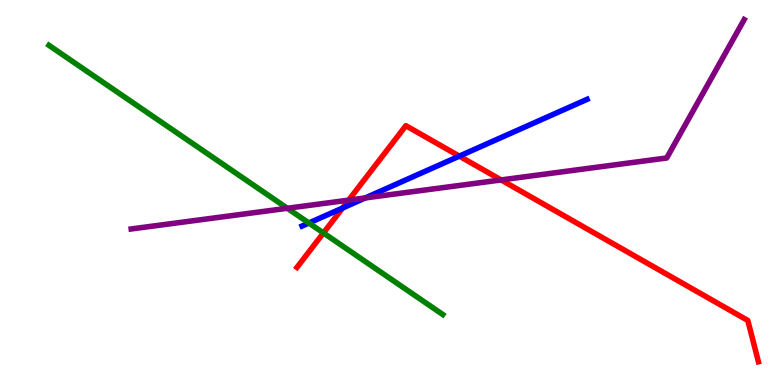[{'lines': ['blue', 'red'], 'intersections': [{'x': 4.42, 'y': 4.6}, {'x': 5.93, 'y': 5.94}]}, {'lines': ['green', 'red'], 'intersections': [{'x': 4.17, 'y': 3.95}]}, {'lines': ['purple', 'red'], 'intersections': [{'x': 4.5, 'y': 4.8}, {'x': 6.47, 'y': 5.33}]}, {'lines': ['blue', 'green'], 'intersections': [{'x': 3.99, 'y': 4.21}]}, {'lines': ['blue', 'purple'], 'intersections': [{'x': 4.71, 'y': 4.86}]}, {'lines': ['green', 'purple'], 'intersections': [{'x': 3.71, 'y': 4.59}]}]